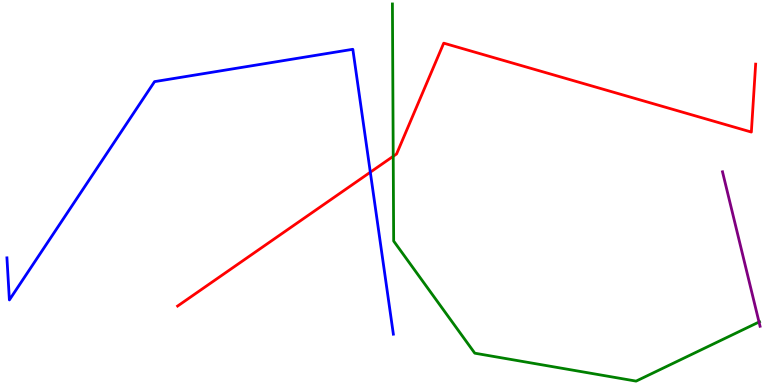[{'lines': ['blue', 'red'], 'intersections': [{'x': 4.78, 'y': 5.53}]}, {'lines': ['green', 'red'], 'intersections': [{'x': 5.07, 'y': 5.94}]}, {'lines': ['purple', 'red'], 'intersections': []}, {'lines': ['blue', 'green'], 'intersections': []}, {'lines': ['blue', 'purple'], 'intersections': []}, {'lines': ['green', 'purple'], 'intersections': [{'x': 9.79, 'y': 1.64}]}]